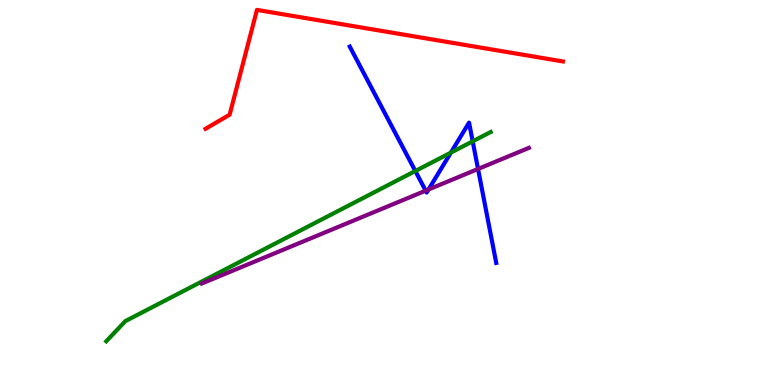[{'lines': ['blue', 'red'], 'intersections': []}, {'lines': ['green', 'red'], 'intersections': []}, {'lines': ['purple', 'red'], 'intersections': []}, {'lines': ['blue', 'green'], 'intersections': [{'x': 5.36, 'y': 5.56}, {'x': 5.82, 'y': 6.04}, {'x': 6.1, 'y': 6.33}]}, {'lines': ['blue', 'purple'], 'intersections': [{'x': 5.49, 'y': 5.05}, {'x': 5.53, 'y': 5.08}, {'x': 6.17, 'y': 5.61}]}, {'lines': ['green', 'purple'], 'intersections': []}]